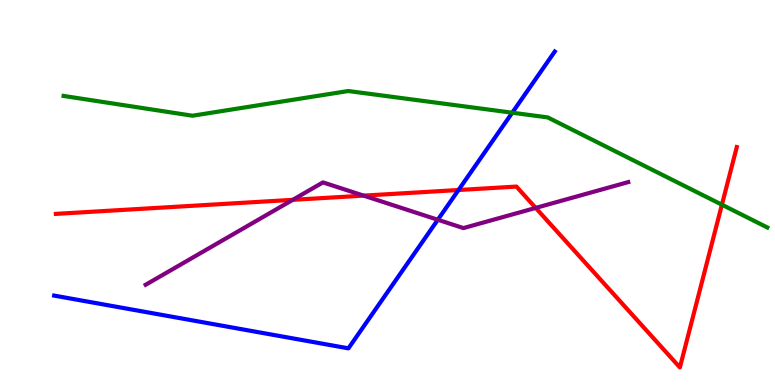[{'lines': ['blue', 'red'], 'intersections': [{'x': 5.92, 'y': 5.06}]}, {'lines': ['green', 'red'], 'intersections': [{'x': 9.31, 'y': 4.68}]}, {'lines': ['purple', 'red'], 'intersections': [{'x': 3.78, 'y': 4.81}, {'x': 4.69, 'y': 4.92}, {'x': 6.91, 'y': 4.6}]}, {'lines': ['blue', 'green'], 'intersections': [{'x': 6.61, 'y': 7.07}]}, {'lines': ['blue', 'purple'], 'intersections': [{'x': 5.65, 'y': 4.29}]}, {'lines': ['green', 'purple'], 'intersections': []}]